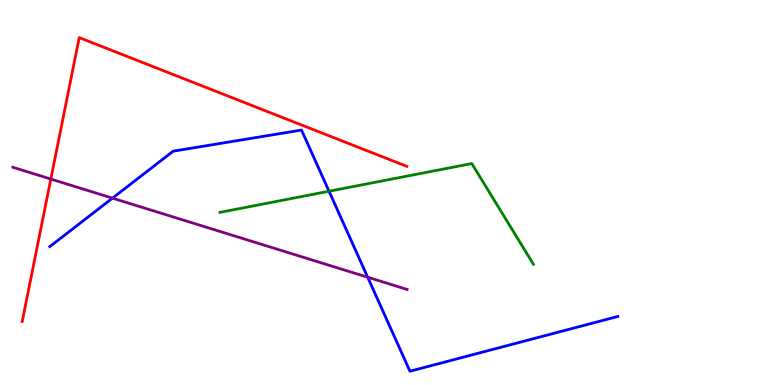[{'lines': ['blue', 'red'], 'intersections': []}, {'lines': ['green', 'red'], 'intersections': []}, {'lines': ['purple', 'red'], 'intersections': [{'x': 0.656, 'y': 5.35}]}, {'lines': ['blue', 'green'], 'intersections': [{'x': 4.25, 'y': 5.03}]}, {'lines': ['blue', 'purple'], 'intersections': [{'x': 1.45, 'y': 4.85}, {'x': 4.74, 'y': 2.8}]}, {'lines': ['green', 'purple'], 'intersections': []}]